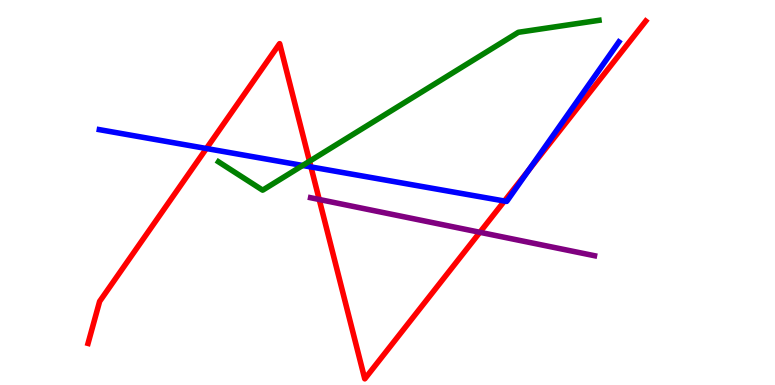[{'lines': ['blue', 'red'], 'intersections': [{'x': 2.66, 'y': 6.14}, {'x': 4.01, 'y': 5.66}, {'x': 6.51, 'y': 4.78}, {'x': 6.82, 'y': 5.59}]}, {'lines': ['green', 'red'], 'intersections': [{'x': 3.99, 'y': 5.81}]}, {'lines': ['purple', 'red'], 'intersections': [{'x': 4.12, 'y': 4.82}, {'x': 6.19, 'y': 3.97}]}, {'lines': ['blue', 'green'], 'intersections': [{'x': 3.91, 'y': 5.7}]}, {'lines': ['blue', 'purple'], 'intersections': []}, {'lines': ['green', 'purple'], 'intersections': []}]